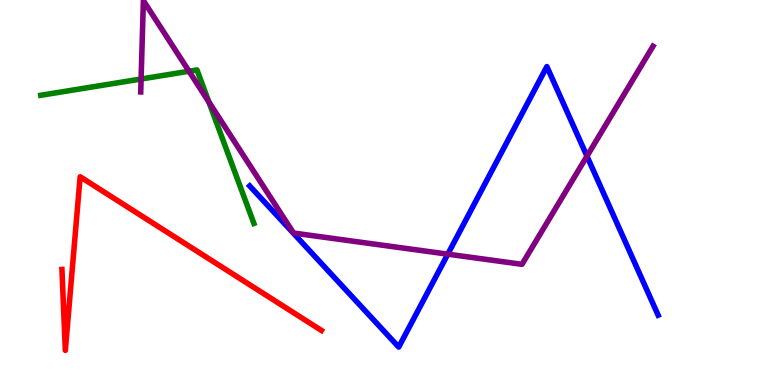[{'lines': ['blue', 'red'], 'intersections': []}, {'lines': ['green', 'red'], 'intersections': []}, {'lines': ['purple', 'red'], 'intersections': []}, {'lines': ['blue', 'green'], 'intersections': []}, {'lines': ['blue', 'purple'], 'intersections': [{'x': 5.78, 'y': 3.4}, {'x': 7.57, 'y': 5.94}]}, {'lines': ['green', 'purple'], 'intersections': [{'x': 1.82, 'y': 7.95}, {'x': 2.44, 'y': 8.15}, {'x': 2.7, 'y': 7.35}]}]